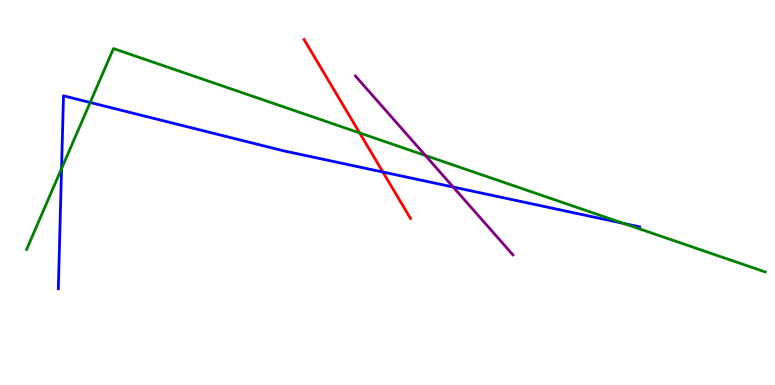[{'lines': ['blue', 'red'], 'intersections': [{'x': 4.94, 'y': 5.53}]}, {'lines': ['green', 'red'], 'intersections': [{'x': 4.64, 'y': 6.55}]}, {'lines': ['purple', 'red'], 'intersections': []}, {'lines': ['blue', 'green'], 'intersections': [{'x': 0.794, 'y': 5.62}, {'x': 1.16, 'y': 7.34}, {'x': 8.05, 'y': 4.2}]}, {'lines': ['blue', 'purple'], 'intersections': [{'x': 5.85, 'y': 5.14}]}, {'lines': ['green', 'purple'], 'intersections': [{'x': 5.49, 'y': 5.96}]}]